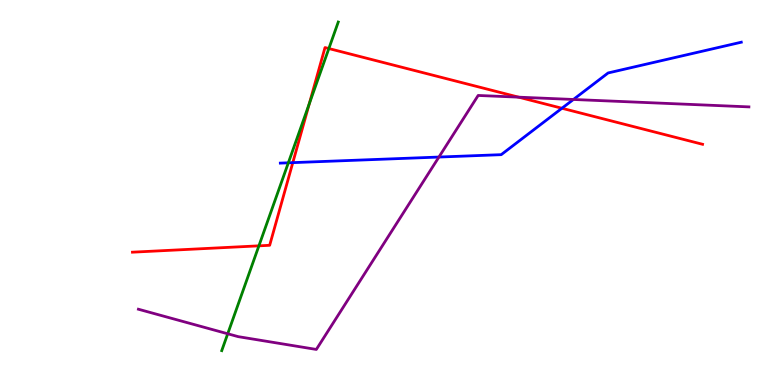[{'lines': ['blue', 'red'], 'intersections': [{'x': 3.78, 'y': 5.78}, {'x': 7.25, 'y': 7.19}]}, {'lines': ['green', 'red'], 'intersections': [{'x': 3.34, 'y': 3.61}, {'x': 3.99, 'y': 7.3}, {'x': 4.24, 'y': 8.74}]}, {'lines': ['purple', 'red'], 'intersections': [{'x': 6.69, 'y': 7.48}]}, {'lines': ['blue', 'green'], 'intersections': [{'x': 3.72, 'y': 5.77}]}, {'lines': ['blue', 'purple'], 'intersections': [{'x': 5.66, 'y': 5.92}, {'x': 7.4, 'y': 7.42}]}, {'lines': ['green', 'purple'], 'intersections': [{'x': 2.94, 'y': 1.33}]}]